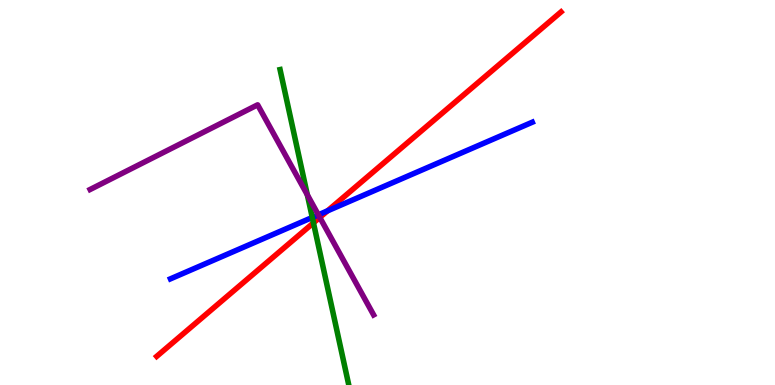[{'lines': ['blue', 'red'], 'intersections': [{'x': 4.23, 'y': 4.52}]}, {'lines': ['green', 'red'], 'intersections': [{'x': 4.04, 'y': 4.21}]}, {'lines': ['purple', 'red'], 'intersections': [{'x': 4.13, 'y': 4.35}]}, {'lines': ['blue', 'green'], 'intersections': [{'x': 4.03, 'y': 4.35}]}, {'lines': ['blue', 'purple'], 'intersections': [{'x': 4.11, 'y': 4.42}]}, {'lines': ['green', 'purple'], 'intersections': [{'x': 3.97, 'y': 4.94}]}]